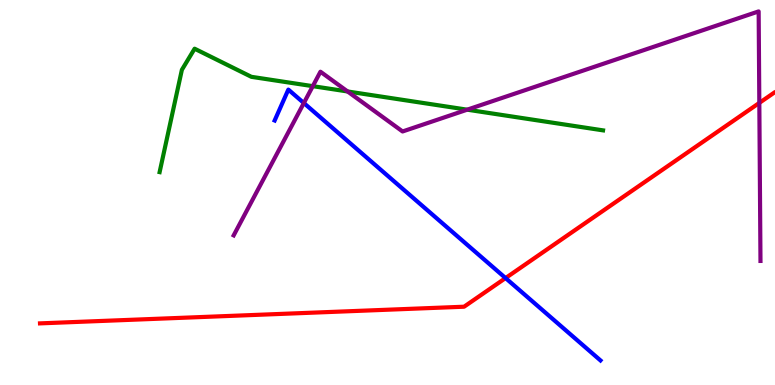[{'lines': ['blue', 'red'], 'intersections': [{'x': 6.52, 'y': 2.78}]}, {'lines': ['green', 'red'], 'intersections': []}, {'lines': ['purple', 'red'], 'intersections': [{'x': 9.8, 'y': 7.33}]}, {'lines': ['blue', 'green'], 'intersections': []}, {'lines': ['blue', 'purple'], 'intersections': [{'x': 3.92, 'y': 7.32}]}, {'lines': ['green', 'purple'], 'intersections': [{'x': 4.04, 'y': 7.76}, {'x': 4.49, 'y': 7.62}, {'x': 6.03, 'y': 7.15}]}]